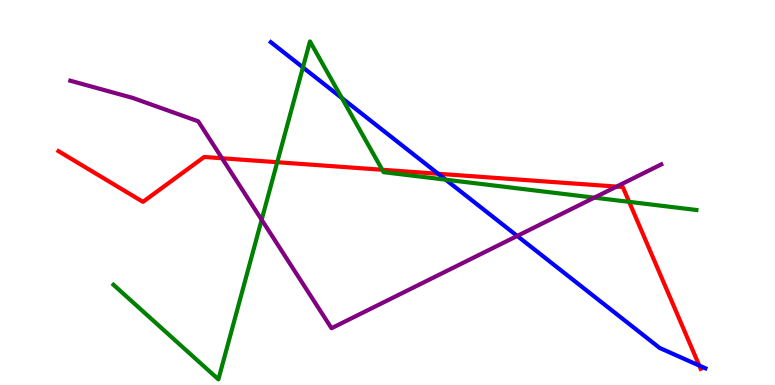[{'lines': ['blue', 'red'], 'intersections': [{'x': 5.65, 'y': 5.49}, {'x': 9.02, 'y': 0.505}]}, {'lines': ['green', 'red'], 'intersections': [{'x': 3.58, 'y': 5.79}, {'x': 4.93, 'y': 5.59}, {'x': 8.12, 'y': 4.76}]}, {'lines': ['purple', 'red'], 'intersections': [{'x': 2.86, 'y': 5.89}, {'x': 7.96, 'y': 5.15}]}, {'lines': ['blue', 'green'], 'intersections': [{'x': 3.91, 'y': 8.25}, {'x': 4.41, 'y': 7.45}, {'x': 5.75, 'y': 5.33}]}, {'lines': ['blue', 'purple'], 'intersections': [{'x': 6.67, 'y': 3.87}]}, {'lines': ['green', 'purple'], 'intersections': [{'x': 3.38, 'y': 4.29}, {'x': 7.67, 'y': 4.87}]}]